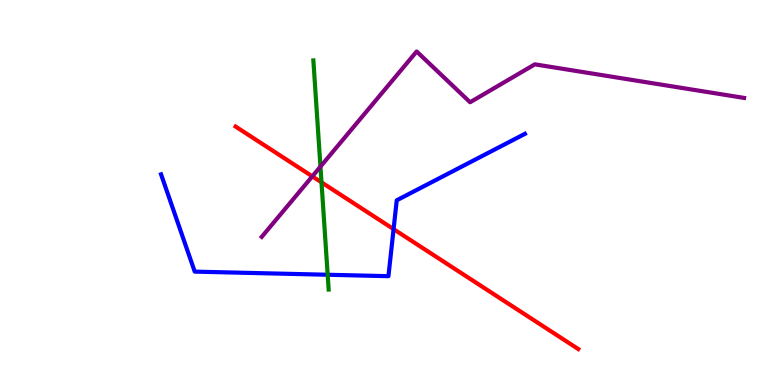[{'lines': ['blue', 'red'], 'intersections': [{'x': 5.08, 'y': 4.05}]}, {'lines': ['green', 'red'], 'intersections': [{'x': 4.15, 'y': 5.26}]}, {'lines': ['purple', 'red'], 'intersections': [{'x': 4.03, 'y': 5.42}]}, {'lines': ['blue', 'green'], 'intersections': [{'x': 4.23, 'y': 2.86}]}, {'lines': ['blue', 'purple'], 'intersections': []}, {'lines': ['green', 'purple'], 'intersections': [{'x': 4.13, 'y': 5.67}]}]